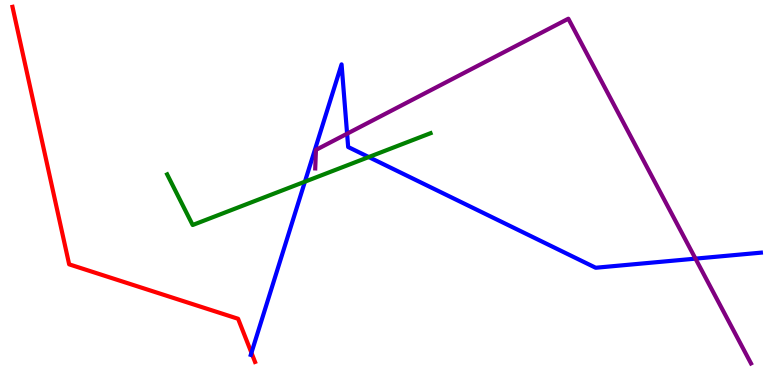[{'lines': ['blue', 'red'], 'intersections': [{'x': 3.24, 'y': 0.837}]}, {'lines': ['green', 'red'], 'intersections': []}, {'lines': ['purple', 'red'], 'intersections': []}, {'lines': ['blue', 'green'], 'intersections': [{'x': 3.93, 'y': 5.28}, {'x': 4.76, 'y': 5.92}]}, {'lines': ['blue', 'purple'], 'intersections': [{'x': 4.48, 'y': 6.53}, {'x': 8.97, 'y': 3.28}]}, {'lines': ['green', 'purple'], 'intersections': []}]